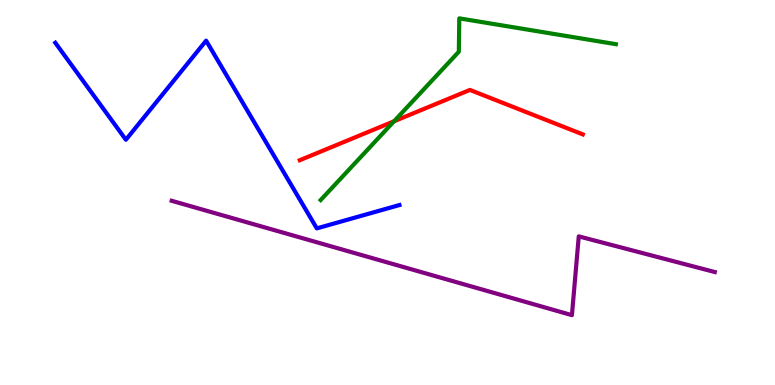[{'lines': ['blue', 'red'], 'intersections': []}, {'lines': ['green', 'red'], 'intersections': [{'x': 5.08, 'y': 6.85}]}, {'lines': ['purple', 'red'], 'intersections': []}, {'lines': ['blue', 'green'], 'intersections': []}, {'lines': ['blue', 'purple'], 'intersections': []}, {'lines': ['green', 'purple'], 'intersections': []}]